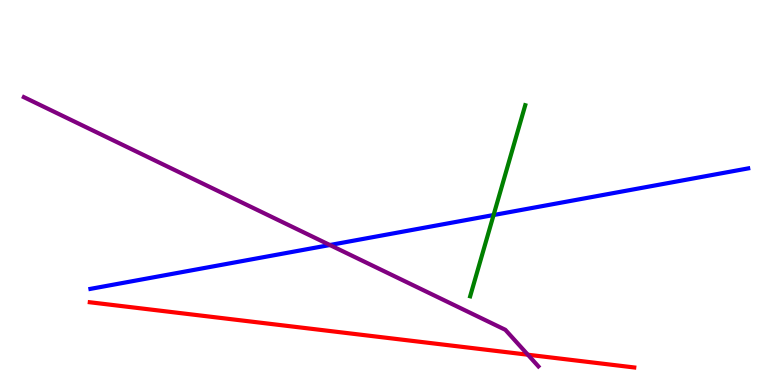[{'lines': ['blue', 'red'], 'intersections': []}, {'lines': ['green', 'red'], 'intersections': []}, {'lines': ['purple', 'red'], 'intersections': [{'x': 6.81, 'y': 0.786}]}, {'lines': ['blue', 'green'], 'intersections': [{'x': 6.37, 'y': 4.41}]}, {'lines': ['blue', 'purple'], 'intersections': [{'x': 4.26, 'y': 3.64}]}, {'lines': ['green', 'purple'], 'intersections': []}]